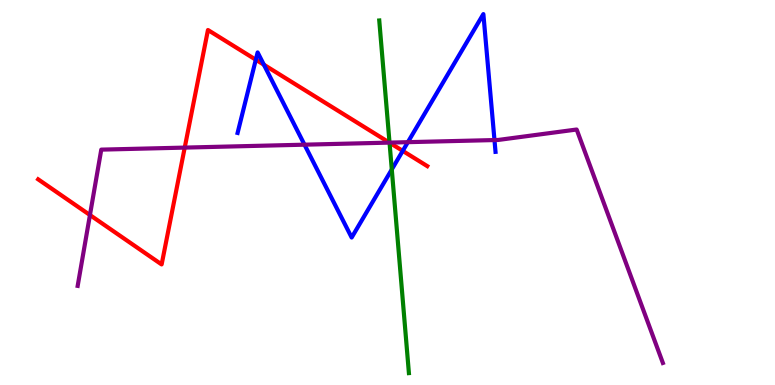[{'lines': ['blue', 'red'], 'intersections': [{'x': 3.3, 'y': 8.45}, {'x': 3.4, 'y': 8.32}, {'x': 5.2, 'y': 6.08}]}, {'lines': ['green', 'red'], 'intersections': [{'x': 5.03, 'y': 6.29}]}, {'lines': ['purple', 'red'], 'intersections': [{'x': 1.16, 'y': 4.41}, {'x': 2.38, 'y': 6.17}, {'x': 5.02, 'y': 6.3}]}, {'lines': ['blue', 'green'], 'intersections': [{'x': 5.06, 'y': 5.6}]}, {'lines': ['blue', 'purple'], 'intersections': [{'x': 3.93, 'y': 6.24}, {'x': 5.26, 'y': 6.31}, {'x': 6.38, 'y': 6.36}]}, {'lines': ['green', 'purple'], 'intersections': [{'x': 5.03, 'y': 6.3}]}]